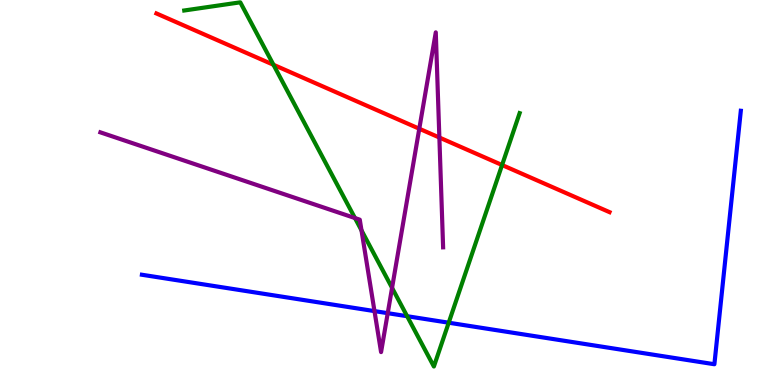[{'lines': ['blue', 'red'], 'intersections': []}, {'lines': ['green', 'red'], 'intersections': [{'x': 3.53, 'y': 8.32}, {'x': 6.48, 'y': 5.71}]}, {'lines': ['purple', 'red'], 'intersections': [{'x': 5.41, 'y': 6.66}, {'x': 5.67, 'y': 6.43}]}, {'lines': ['blue', 'green'], 'intersections': [{'x': 5.25, 'y': 1.79}, {'x': 5.79, 'y': 1.62}]}, {'lines': ['blue', 'purple'], 'intersections': [{'x': 4.83, 'y': 1.92}, {'x': 5.0, 'y': 1.87}]}, {'lines': ['green', 'purple'], 'intersections': [{'x': 4.58, 'y': 4.34}, {'x': 4.66, 'y': 4.02}, {'x': 5.06, 'y': 2.52}]}]